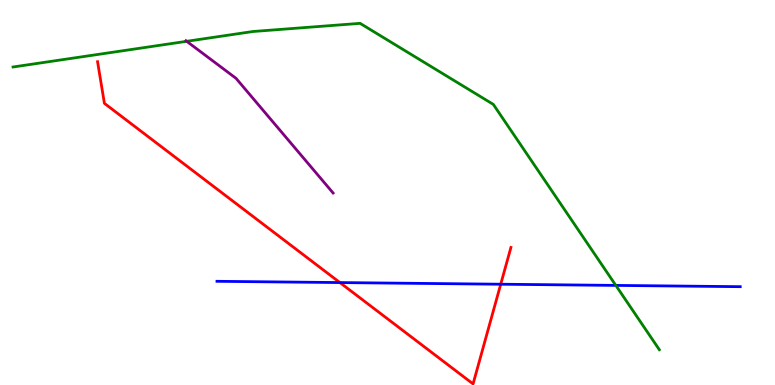[{'lines': ['blue', 'red'], 'intersections': [{'x': 4.39, 'y': 2.66}, {'x': 6.46, 'y': 2.62}]}, {'lines': ['green', 'red'], 'intersections': []}, {'lines': ['purple', 'red'], 'intersections': []}, {'lines': ['blue', 'green'], 'intersections': [{'x': 7.95, 'y': 2.59}]}, {'lines': ['blue', 'purple'], 'intersections': []}, {'lines': ['green', 'purple'], 'intersections': [{'x': 2.41, 'y': 8.93}]}]